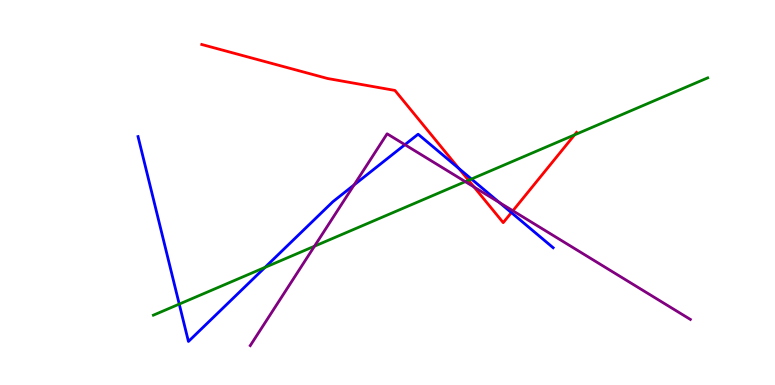[{'lines': ['blue', 'red'], 'intersections': [{'x': 5.92, 'y': 5.62}, {'x': 6.6, 'y': 4.48}]}, {'lines': ['green', 'red'], 'intersections': [{'x': 6.05, 'y': 5.32}, {'x': 7.41, 'y': 6.5}]}, {'lines': ['purple', 'red'], 'intersections': [{'x': 6.12, 'y': 5.14}, {'x': 6.62, 'y': 4.53}]}, {'lines': ['blue', 'green'], 'intersections': [{'x': 2.31, 'y': 2.1}, {'x': 3.42, 'y': 3.05}, {'x': 6.08, 'y': 5.35}]}, {'lines': ['blue', 'purple'], 'intersections': [{'x': 4.57, 'y': 5.2}, {'x': 5.22, 'y': 6.24}, {'x': 6.44, 'y': 4.74}]}, {'lines': ['green', 'purple'], 'intersections': [{'x': 4.06, 'y': 3.61}, {'x': 6.0, 'y': 5.28}]}]